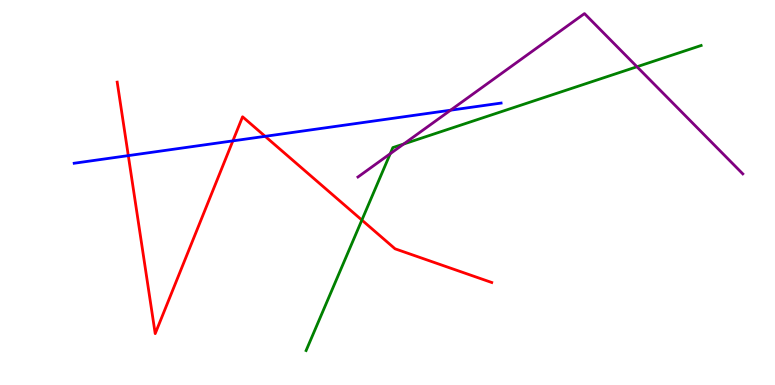[{'lines': ['blue', 'red'], 'intersections': [{'x': 1.66, 'y': 5.96}, {'x': 3.0, 'y': 6.34}, {'x': 3.42, 'y': 6.46}]}, {'lines': ['green', 'red'], 'intersections': [{'x': 4.67, 'y': 4.28}]}, {'lines': ['purple', 'red'], 'intersections': []}, {'lines': ['blue', 'green'], 'intersections': []}, {'lines': ['blue', 'purple'], 'intersections': [{'x': 5.81, 'y': 7.14}]}, {'lines': ['green', 'purple'], 'intersections': [{'x': 5.04, 'y': 6.01}, {'x': 5.21, 'y': 6.26}, {'x': 8.22, 'y': 8.27}]}]